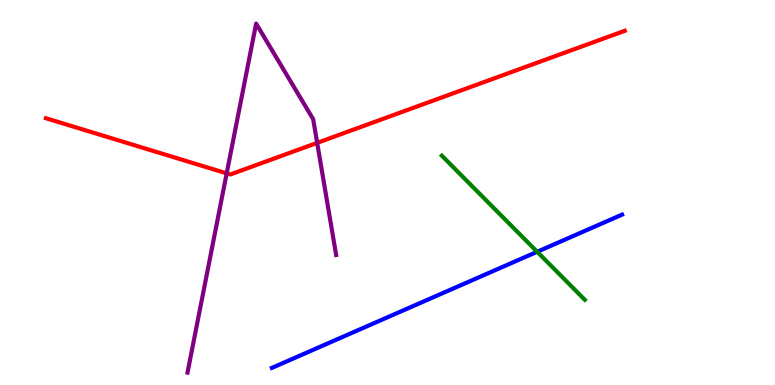[{'lines': ['blue', 'red'], 'intersections': []}, {'lines': ['green', 'red'], 'intersections': []}, {'lines': ['purple', 'red'], 'intersections': [{'x': 2.92, 'y': 5.5}, {'x': 4.09, 'y': 6.29}]}, {'lines': ['blue', 'green'], 'intersections': [{'x': 6.93, 'y': 3.46}]}, {'lines': ['blue', 'purple'], 'intersections': []}, {'lines': ['green', 'purple'], 'intersections': []}]